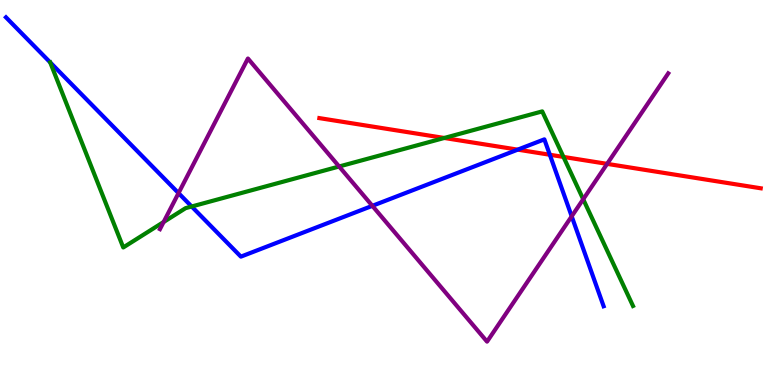[{'lines': ['blue', 'red'], 'intersections': [{'x': 6.68, 'y': 6.11}, {'x': 7.09, 'y': 5.98}]}, {'lines': ['green', 'red'], 'intersections': [{'x': 5.73, 'y': 6.42}, {'x': 7.27, 'y': 5.92}]}, {'lines': ['purple', 'red'], 'intersections': [{'x': 7.83, 'y': 5.74}]}, {'lines': ['blue', 'green'], 'intersections': [{'x': 2.47, 'y': 4.64}]}, {'lines': ['blue', 'purple'], 'intersections': [{'x': 2.3, 'y': 4.98}, {'x': 4.8, 'y': 4.65}, {'x': 7.38, 'y': 4.38}]}, {'lines': ['green', 'purple'], 'intersections': [{'x': 2.11, 'y': 4.23}, {'x': 4.38, 'y': 5.68}, {'x': 7.53, 'y': 4.82}]}]